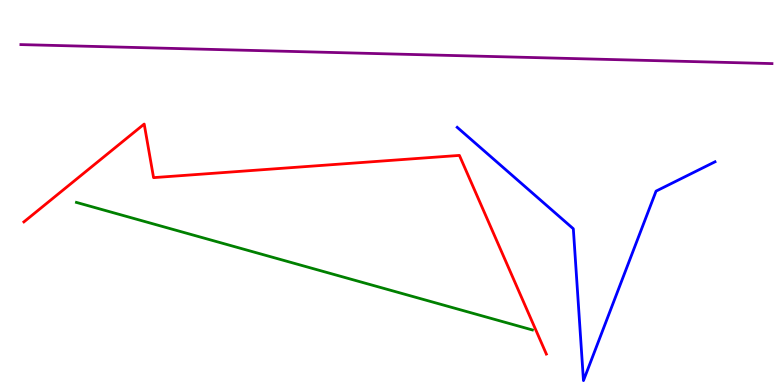[{'lines': ['blue', 'red'], 'intersections': []}, {'lines': ['green', 'red'], 'intersections': []}, {'lines': ['purple', 'red'], 'intersections': []}, {'lines': ['blue', 'green'], 'intersections': []}, {'lines': ['blue', 'purple'], 'intersections': []}, {'lines': ['green', 'purple'], 'intersections': []}]